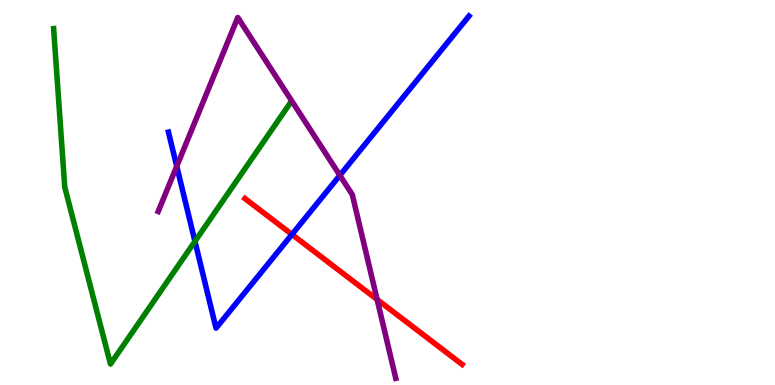[{'lines': ['blue', 'red'], 'intersections': [{'x': 3.77, 'y': 3.91}]}, {'lines': ['green', 'red'], 'intersections': []}, {'lines': ['purple', 'red'], 'intersections': [{'x': 4.87, 'y': 2.22}]}, {'lines': ['blue', 'green'], 'intersections': [{'x': 2.52, 'y': 3.73}]}, {'lines': ['blue', 'purple'], 'intersections': [{'x': 2.28, 'y': 5.68}, {'x': 4.39, 'y': 5.45}]}, {'lines': ['green', 'purple'], 'intersections': []}]